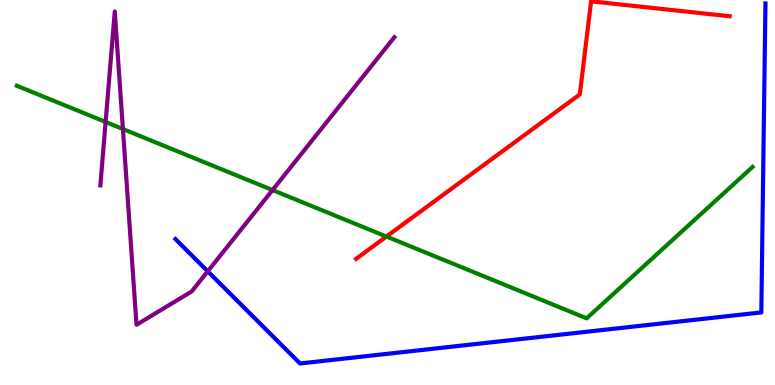[{'lines': ['blue', 'red'], 'intersections': []}, {'lines': ['green', 'red'], 'intersections': [{'x': 4.99, 'y': 3.86}]}, {'lines': ['purple', 'red'], 'intersections': []}, {'lines': ['blue', 'green'], 'intersections': []}, {'lines': ['blue', 'purple'], 'intersections': [{'x': 2.68, 'y': 2.95}]}, {'lines': ['green', 'purple'], 'intersections': [{'x': 1.36, 'y': 6.83}, {'x': 1.59, 'y': 6.65}, {'x': 3.52, 'y': 5.06}]}]